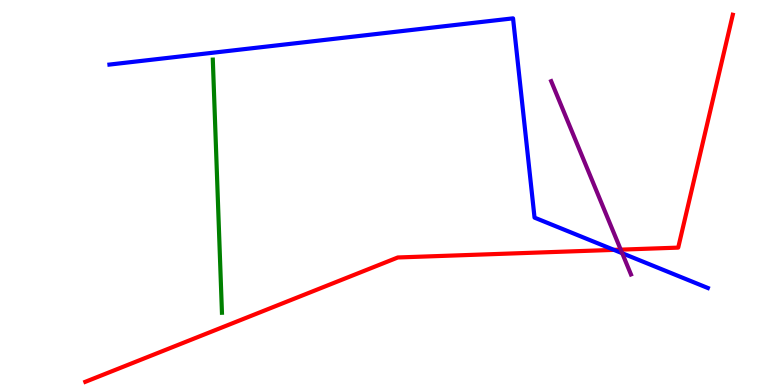[{'lines': ['blue', 'red'], 'intersections': [{'x': 7.92, 'y': 3.51}]}, {'lines': ['green', 'red'], 'intersections': []}, {'lines': ['purple', 'red'], 'intersections': [{'x': 8.01, 'y': 3.52}]}, {'lines': ['blue', 'green'], 'intersections': []}, {'lines': ['blue', 'purple'], 'intersections': [{'x': 8.03, 'y': 3.42}]}, {'lines': ['green', 'purple'], 'intersections': []}]